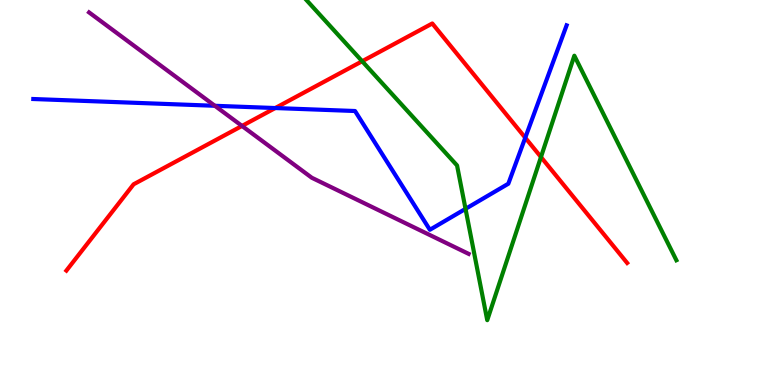[{'lines': ['blue', 'red'], 'intersections': [{'x': 3.55, 'y': 7.19}, {'x': 6.78, 'y': 6.42}]}, {'lines': ['green', 'red'], 'intersections': [{'x': 4.67, 'y': 8.41}, {'x': 6.98, 'y': 5.92}]}, {'lines': ['purple', 'red'], 'intersections': [{'x': 3.12, 'y': 6.73}]}, {'lines': ['blue', 'green'], 'intersections': [{'x': 6.01, 'y': 4.58}]}, {'lines': ['blue', 'purple'], 'intersections': [{'x': 2.77, 'y': 7.25}]}, {'lines': ['green', 'purple'], 'intersections': []}]